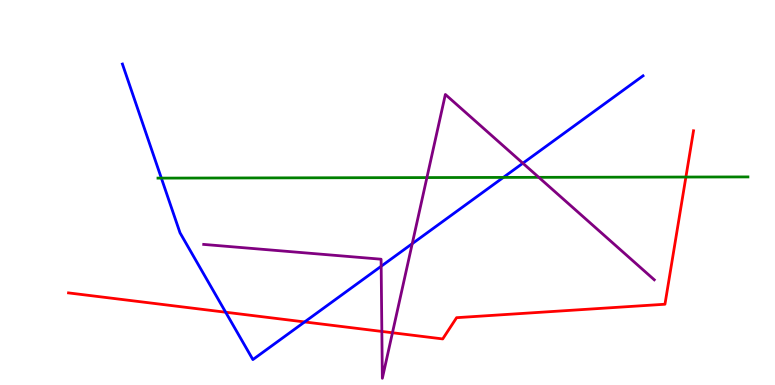[{'lines': ['blue', 'red'], 'intersections': [{'x': 2.91, 'y': 1.89}, {'x': 3.93, 'y': 1.64}]}, {'lines': ['green', 'red'], 'intersections': [{'x': 8.85, 'y': 5.4}]}, {'lines': ['purple', 'red'], 'intersections': [{'x': 4.93, 'y': 1.39}, {'x': 5.06, 'y': 1.36}]}, {'lines': ['blue', 'green'], 'intersections': [{'x': 2.08, 'y': 5.37}, {'x': 6.49, 'y': 5.39}]}, {'lines': ['blue', 'purple'], 'intersections': [{'x': 4.92, 'y': 3.08}, {'x': 5.32, 'y': 3.67}, {'x': 6.75, 'y': 5.76}]}, {'lines': ['green', 'purple'], 'intersections': [{'x': 5.51, 'y': 5.39}, {'x': 6.95, 'y': 5.39}]}]